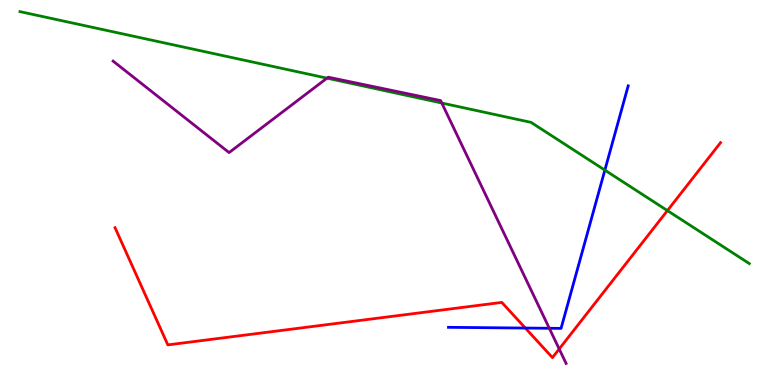[{'lines': ['blue', 'red'], 'intersections': [{'x': 6.78, 'y': 1.48}]}, {'lines': ['green', 'red'], 'intersections': [{'x': 8.61, 'y': 4.53}]}, {'lines': ['purple', 'red'], 'intersections': [{'x': 7.22, 'y': 0.936}]}, {'lines': ['blue', 'green'], 'intersections': [{'x': 7.8, 'y': 5.58}]}, {'lines': ['blue', 'purple'], 'intersections': [{'x': 7.09, 'y': 1.47}]}, {'lines': ['green', 'purple'], 'intersections': [{'x': 4.22, 'y': 7.97}, {'x': 5.7, 'y': 7.32}]}]